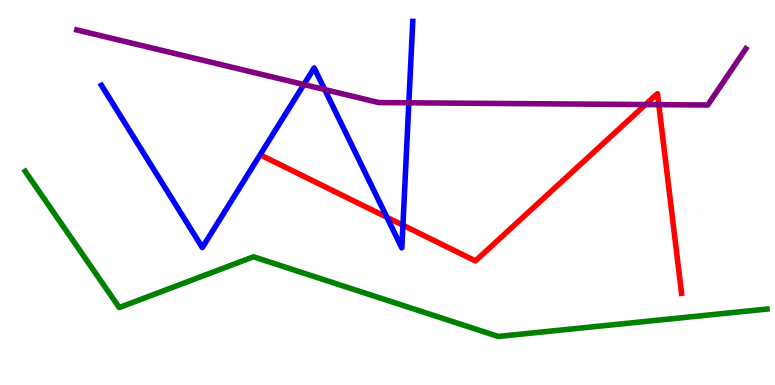[{'lines': ['blue', 'red'], 'intersections': [{'x': 4.99, 'y': 4.36}, {'x': 5.2, 'y': 4.15}]}, {'lines': ['green', 'red'], 'intersections': []}, {'lines': ['purple', 'red'], 'intersections': [{'x': 8.33, 'y': 7.28}, {'x': 8.5, 'y': 7.28}]}, {'lines': ['blue', 'green'], 'intersections': []}, {'lines': ['blue', 'purple'], 'intersections': [{'x': 3.92, 'y': 7.8}, {'x': 4.19, 'y': 7.67}, {'x': 5.28, 'y': 7.33}]}, {'lines': ['green', 'purple'], 'intersections': []}]